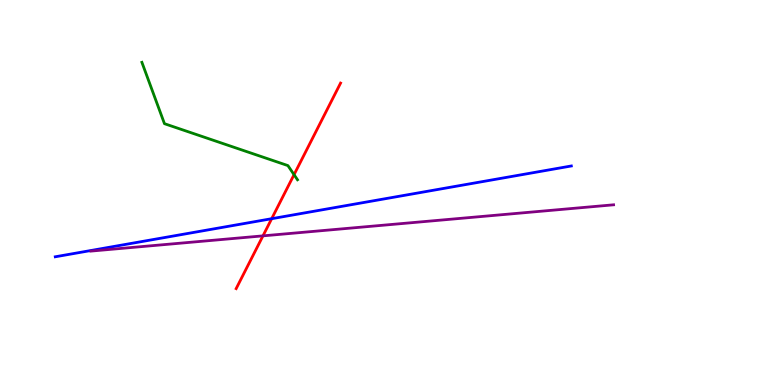[{'lines': ['blue', 'red'], 'intersections': [{'x': 3.51, 'y': 4.32}]}, {'lines': ['green', 'red'], 'intersections': [{'x': 3.79, 'y': 5.46}]}, {'lines': ['purple', 'red'], 'intersections': [{'x': 3.39, 'y': 3.87}]}, {'lines': ['blue', 'green'], 'intersections': []}, {'lines': ['blue', 'purple'], 'intersections': []}, {'lines': ['green', 'purple'], 'intersections': []}]